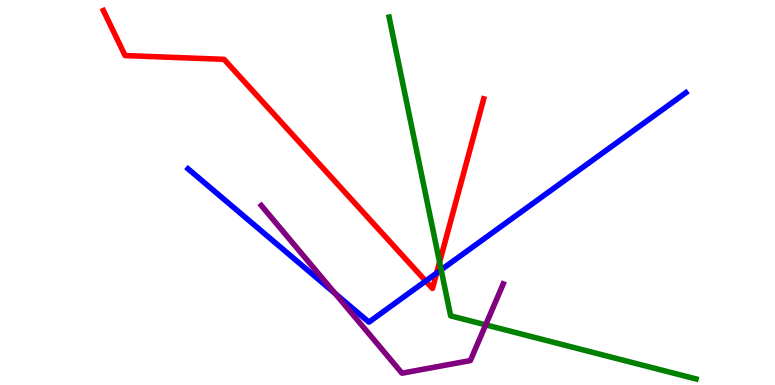[{'lines': ['blue', 'red'], 'intersections': [{'x': 5.49, 'y': 2.7}, {'x': 5.63, 'y': 2.91}]}, {'lines': ['green', 'red'], 'intersections': [{'x': 5.67, 'y': 3.19}]}, {'lines': ['purple', 'red'], 'intersections': []}, {'lines': ['blue', 'green'], 'intersections': [{'x': 5.69, 'y': 2.99}]}, {'lines': ['blue', 'purple'], 'intersections': [{'x': 4.32, 'y': 2.38}]}, {'lines': ['green', 'purple'], 'intersections': [{'x': 6.27, 'y': 1.56}]}]